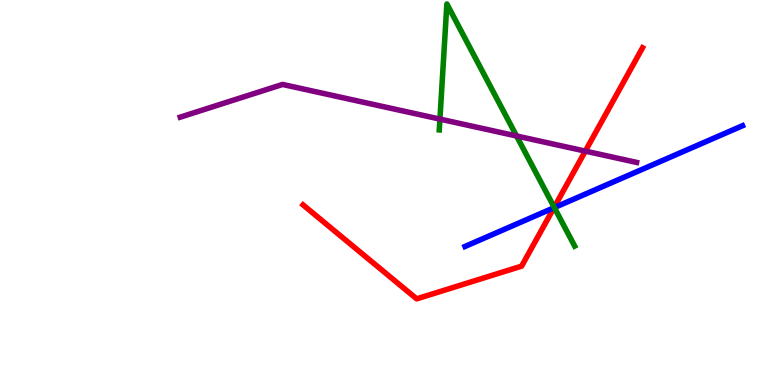[{'lines': ['blue', 'red'], 'intersections': [{'x': 7.15, 'y': 4.6}]}, {'lines': ['green', 'red'], 'intersections': [{'x': 7.15, 'y': 4.62}]}, {'lines': ['purple', 'red'], 'intersections': [{'x': 7.55, 'y': 6.07}]}, {'lines': ['blue', 'green'], 'intersections': [{'x': 7.15, 'y': 4.61}]}, {'lines': ['blue', 'purple'], 'intersections': []}, {'lines': ['green', 'purple'], 'intersections': [{'x': 5.68, 'y': 6.91}, {'x': 6.67, 'y': 6.47}]}]